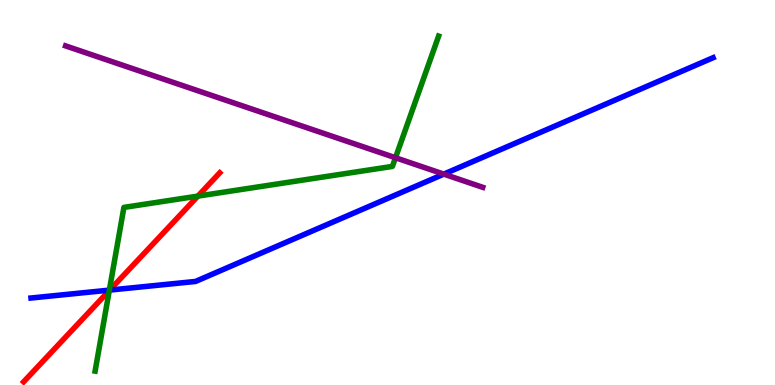[{'lines': ['blue', 'red'], 'intersections': [{'x': 1.42, 'y': 2.47}]}, {'lines': ['green', 'red'], 'intersections': [{'x': 1.41, 'y': 2.45}, {'x': 2.55, 'y': 4.91}]}, {'lines': ['purple', 'red'], 'intersections': []}, {'lines': ['blue', 'green'], 'intersections': [{'x': 1.41, 'y': 2.46}]}, {'lines': ['blue', 'purple'], 'intersections': [{'x': 5.73, 'y': 5.48}]}, {'lines': ['green', 'purple'], 'intersections': [{'x': 5.1, 'y': 5.9}]}]